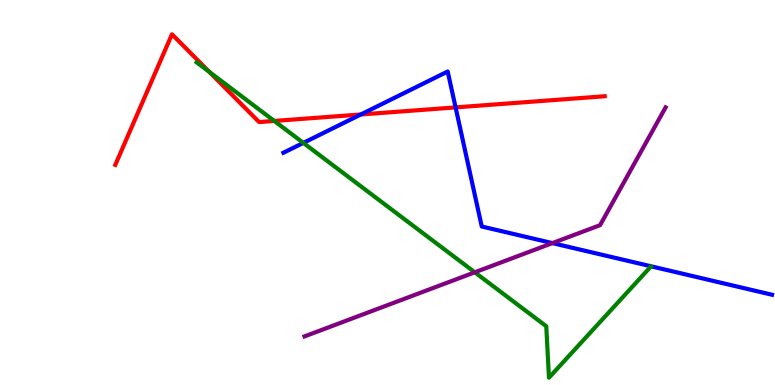[{'lines': ['blue', 'red'], 'intersections': [{'x': 4.66, 'y': 7.03}, {'x': 5.88, 'y': 7.21}]}, {'lines': ['green', 'red'], 'intersections': [{'x': 2.7, 'y': 8.13}, {'x': 3.54, 'y': 6.86}]}, {'lines': ['purple', 'red'], 'intersections': []}, {'lines': ['blue', 'green'], 'intersections': [{'x': 3.91, 'y': 6.29}]}, {'lines': ['blue', 'purple'], 'intersections': [{'x': 7.13, 'y': 3.69}]}, {'lines': ['green', 'purple'], 'intersections': [{'x': 6.13, 'y': 2.93}]}]